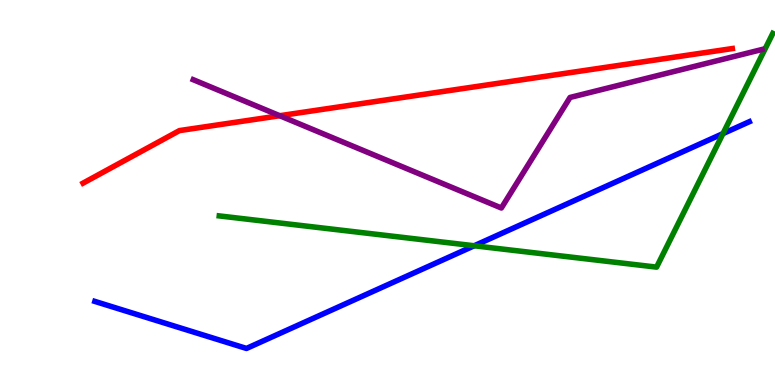[{'lines': ['blue', 'red'], 'intersections': []}, {'lines': ['green', 'red'], 'intersections': []}, {'lines': ['purple', 'red'], 'intersections': [{'x': 3.61, 'y': 6.99}]}, {'lines': ['blue', 'green'], 'intersections': [{'x': 6.12, 'y': 3.62}, {'x': 9.33, 'y': 6.53}]}, {'lines': ['blue', 'purple'], 'intersections': []}, {'lines': ['green', 'purple'], 'intersections': []}]